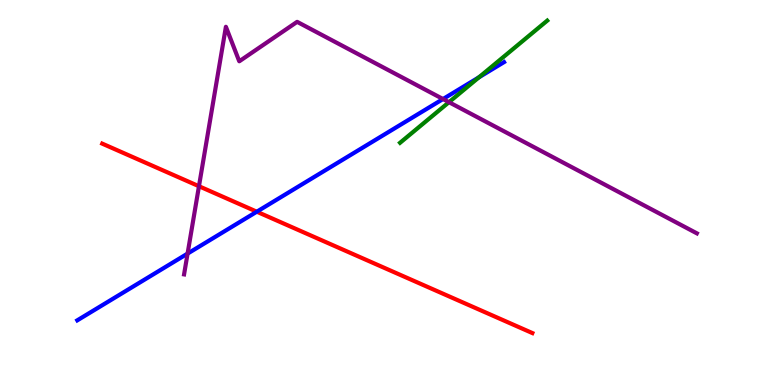[{'lines': ['blue', 'red'], 'intersections': [{'x': 3.31, 'y': 4.5}]}, {'lines': ['green', 'red'], 'intersections': []}, {'lines': ['purple', 'red'], 'intersections': [{'x': 2.57, 'y': 5.16}]}, {'lines': ['blue', 'green'], 'intersections': [{'x': 6.18, 'y': 7.99}]}, {'lines': ['blue', 'purple'], 'intersections': [{'x': 2.42, 'y': 3.41}, {'x': 5.72, 'y': 7.43}]}, {'lines': ['green', 'purple'], 'intersections': [{'x': 5.79, 'y': 7.35}]}]